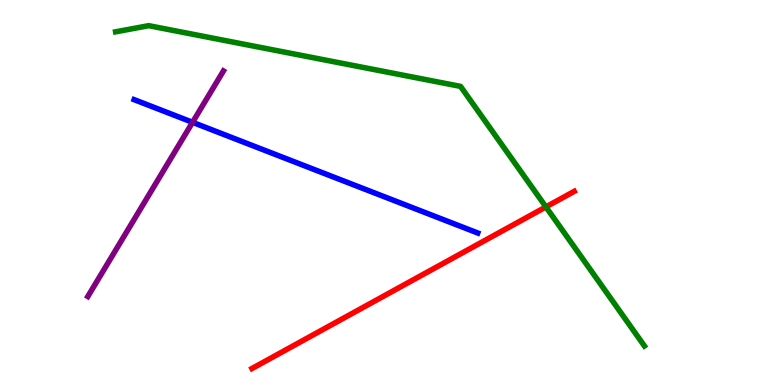[{'lines': ['blue', 'red'], 'intersections': []}, {'lines': ['green', 'red'], 'intersections': [{'x': 7.04, 'y': 4.63}]}, {'lines': ['purple', 'red'], 'intersections': []}, {'lines': ['blue', 'green'], 'intersections': []}, {'lines': ['blue', 'purple'], 'intersections': [{'x': 2.48, 'y': 6.82}]}, {'lines': ['green', 'purple'], 'intersections': []}]